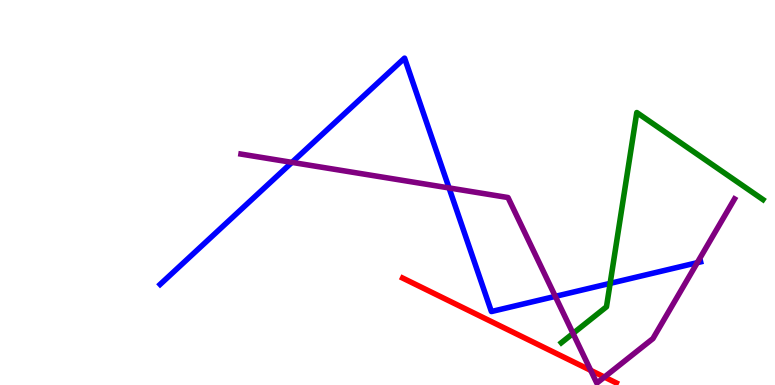[{'lines': ['blue', 'red'], 'intersections': []}, {'lines': ['green', 'red'], 'intersections': []}, {'lines': ['purple', 'red'], 'intersections': [{'x': 7.62, 'y': 0.38}, {'x': 7.8, 'y': 0.206}]}, {'lines': ['blue', 'green'], 'intersections': [{'x': 7.87, 'y': 2.64}]}, {'lines': ['blue', 'purple'], 'intersections': [{'x': 3.77, 'y': 5.78}, {'x': 5.79, 'y': 5.12}, {'x': 7.17, 'y': 2.3}, {'x': 9.0, 'y': 3.18}]}, {'lines': ['green', 'purple'], 'intersections': [{'x': 7.39, 'y': 1.34}]}]